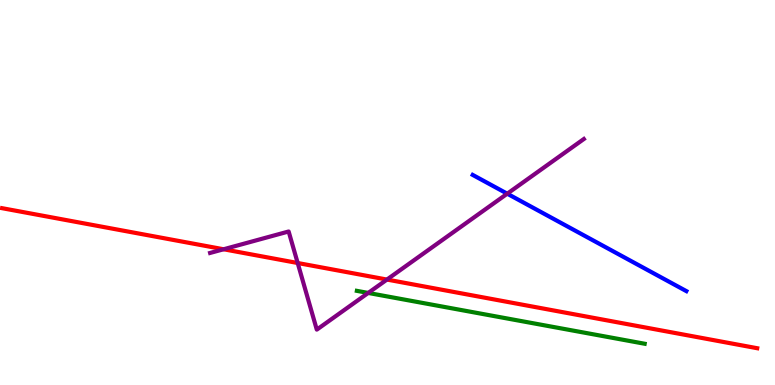[{'lines': ['blue', 'red'], 'intersections': []}, {'lines': ['green', 'red'], 'intersections': []}, {'lines': ['purple', 'red'], 'intersections': [{'x': 2.89, 'y': 3.53}, {'x': 3.84, 'y': 3.17}, {'x': 4.99, 'y': 2.74}]}, {'lines': ['blue', 'green'], 'intersections': []}, {'lines': ['blue', 'purple'], 'intersections': [{'x': 6.55, 'y': 4.97}]}, {'lines': ['green', 'purple'], 'intersections': [{'x': 4.75, 'y': 2.39}]}]